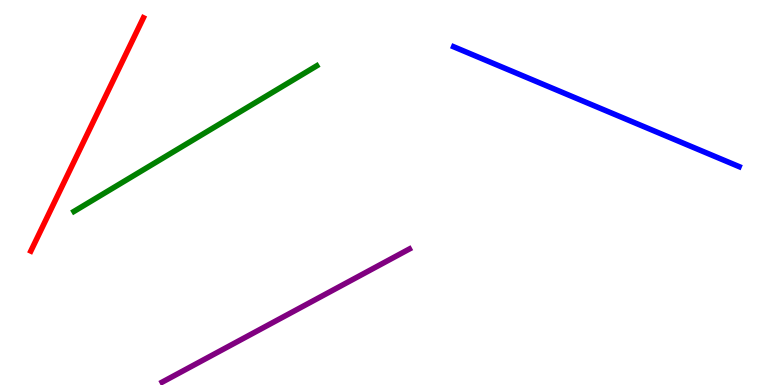[{'lines': ['blue', 'red'], 'intersections': []}, {'lines': ['green', 'red'], 'intersections': []}, {'lines': ['purple', 'red'], 'intersections': []}, {'lines': ['blue', 'green'], 'intersections': []}, {'lines': ['blue', 'purple'], 'intersections': []}, {'lines': ['green', 'purple'], 'intersections': []}]